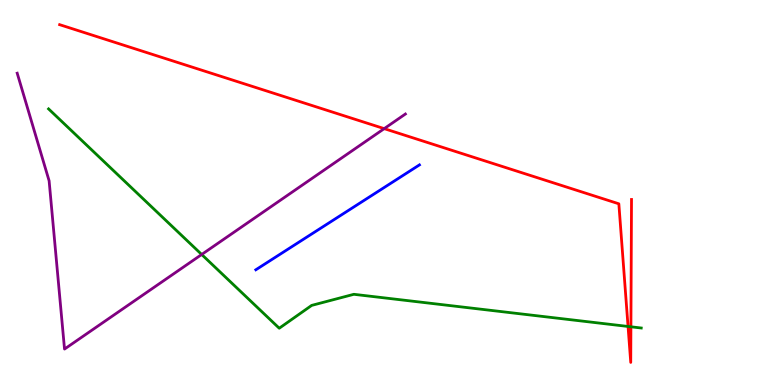[{'lines': ['blue', 'red'], 'intersections': []}, {'lines': ['green', 'red'], 'intersections': [{'x': 8.1, 'y': 1.52}, {'x': 8.14, 'y': 1.51}]}, {'lines': ['purple', 'red'], 'intersections': [{'x': 4.96, 'y': 6.66}]}, {'lines': ['blue', 'green'], 'intersections': []}, {'lines': ['blue', 'purple'], 'intersections': []}, {'lines': ['green', 'purple'], 'intersections': [{'x': 2.6, 'y': 3.39}]}]